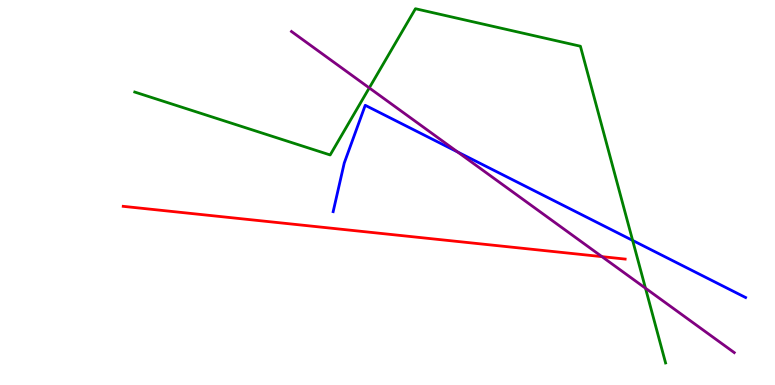[{'lines': ['blue', 'red'], 'intersections': []}, {'lines': ['green', 'red'], 'intersections': []}, {'lines': ['purple', 'red'], 'intersections': [{'x': 7.77, 'y': 3.33}]}, {'lines': ['blue', 'green'], 'intersections': [{'x': 8.16, 'y': 3.76}]}, {'lines': ['blue', 'purple'], 'intersections': [{'x': 5.9, 'y': 6.05}]}, {'lines': ['green', 'purple'], 'intersections': [{'x': 4.76, 'y': 7.72}, {'x': 8.33, 'y': 2.51}]}]